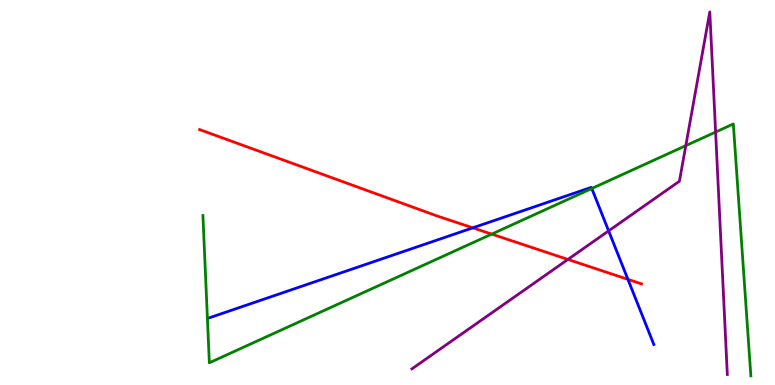[{'lines': ['blue', 'red'], 'intersections': [{'x': 6.1, 'y': 4.08}, {'x': 8.1, 'y': 2.74}]}, {'lines': ['green', 'red'], 'intersections': [{'x': 6.34, 'y': 3.92}]}, {'lines': ['purple', 'red'], 'intersections': [{'x': 7.33, 'y': 3.26}]}, {'lines': ['blue', 'green'], 'intersections': [{'x': 7.64, 'y': 5.1}]}, {'lines': ['blue', 'purple'], 'intersections': [{'x': 7.85, 'y': 4.0}]}, {'lines': ['green', 'purple'], 'intersections': [{'x': 8.85, 'y': 6.22}, {'x': 9.23, 'y': 6.57}]}]